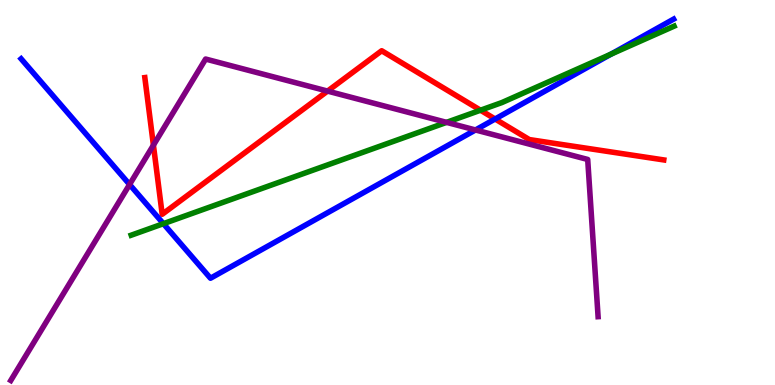[{'lines': ['blue', 'red'], 'intersections': [{'x': 6.39, 'y': 6.91}]}, {'lines': ['green', 'red'], 'intersections': [{'x': 6.2, 'y': 7.14}]}, {'lines': ['purple', 'red'], 'intersections': [{'x': 1.98, 'y': 6.23}, {'x': 4.23, 'y': 7.63}]}, {'lines': ['blue', 'green'], 'intersections': [{'x': 2.11, 'y': 4.19}, {'x': 7.88, 'y': 8.59}]}, {'lines': ['blue', 'purple'], 'intersections': [{'x': 1.67, 'y': 5.21}, {'x': 6.14, 'y': 6.62}]}, {'lines': ['green', 'purple'], 'intersections': [{'x': 5.76, 'y': 6.82}]}]